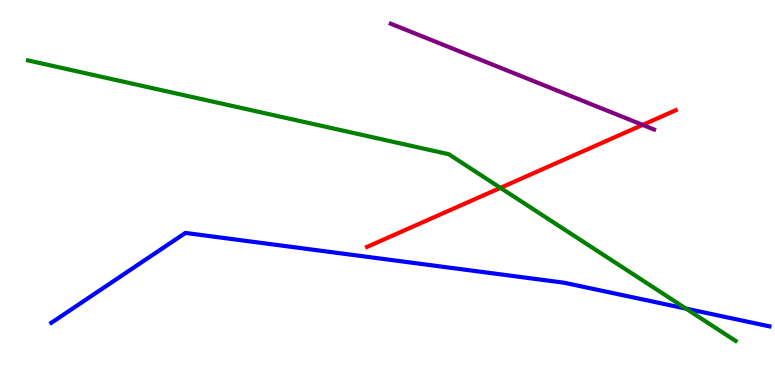[{'lines': ['blue', 'red'], 'intersections': []}, {'lines': ['green', 'red'], 'intersections': [{'x': 6.46, 'y': 5.12}]}, {'lines': ['purple', 'red'], 'intersections': [{'x': 8.29, 'y': 6.76}]}, {'lines': ['blue', 'green'], 'intersections': [{'x': 8.85, 'y': 1.98}]}, {'lines': ['blue', 'purple'], 'intersections': []}, {'lines': ['green', 'purple'], 'intersections': []}]